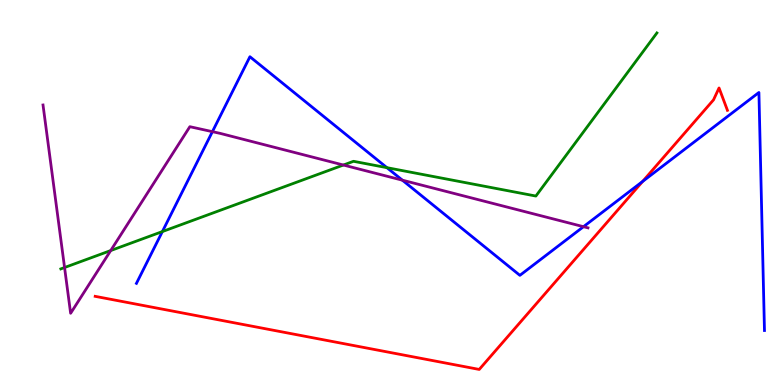[{'lines': ['blue', 'red'], 'intersections': [{'x': 8.29, 'y': 5.29}]}, {'lines': ['green', 'red'], 'intersections': []}, {'lines': ['purple', 'red'], 'intersections': []}, {'lines': ['blue', 'green'], 'intersections': [{'x': 2.1, 'y': 3.99}, {'x': 4.99, 'y': 5.65}]}, {'lines': ['blue', 'purple'], 'intersections': [{'x': 2.74, 'y': 6.58}, {'x': 5.19, 'y': 5.32}, {'x': 7.53, 'y': 4.11}]}, {'lines': ['green', 'purple'], 'intersections': [{'x': 0.833, 'y': 3.05}, {'x': 1.43, 'y': 3.49}, {'x': 4.43, 'y': 5.71}]}]